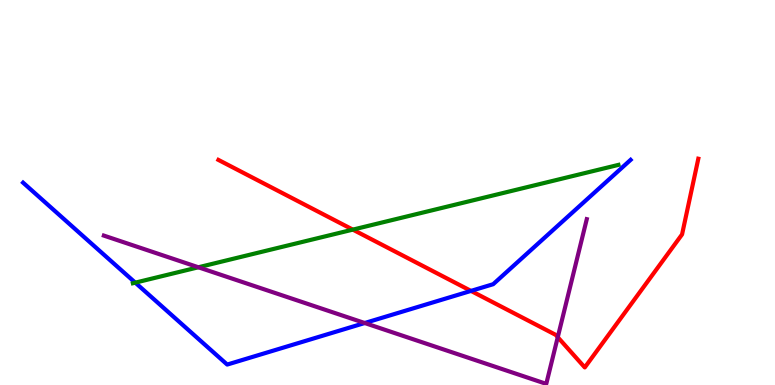[{'lines': ['blue', 'red'], 'intersections': [{'x': 6.08, 'y': 2.44}]}, {'lines': ['green', 'red'], 'intersections': [{'x': 4.55, 'y': 4.04}]}, {'lines': ['purple', 'red'], 'intersections': [{'x': 7.2, 'y': 1.24}]}, {'lines': ['blue', 'green'], 'intersections': [{'x': 1.75, 'y': 2.66}]}, {'lines': ['blue', 'purple'], 'intersections': [{'x': 4.71, 'y': 1.61}]}, {'lines': ['green', 'purple'], 'intersections': [{'x': 2.56, 'y': 3.06}]}]